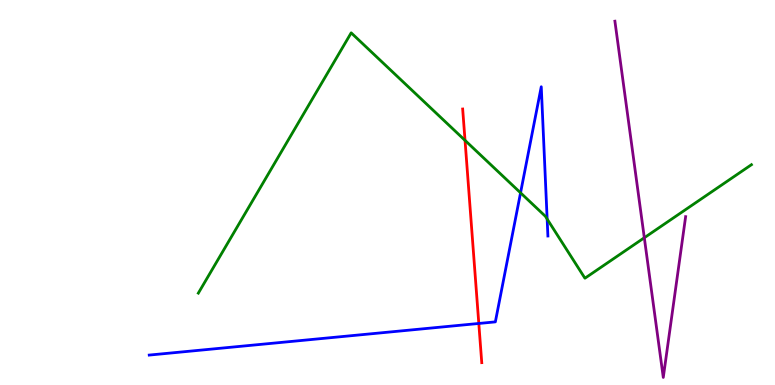[{'lines': ['blue', 'red'], 'intersections': [{'x': 6.18, 'y': 1.6}]}, {'lines': ['green', 'red'], 'intersections': [{'x': 6.0, 'y': 6.35}]}, {'lines': ['purple', 'red'], 'intersections': []}, {'lines': ['blue', 'green'], 'intersections': [{'x': 6.72, 'y': 4.99}, {'x': 7.06, 'y': 4.31}]}, {'lines': ['blue', 'purple'], 'intersections': []}, {'lines': ['green', 'purple'], 'intersections': [{'x': 8.31, 'y': 3.82}]}]